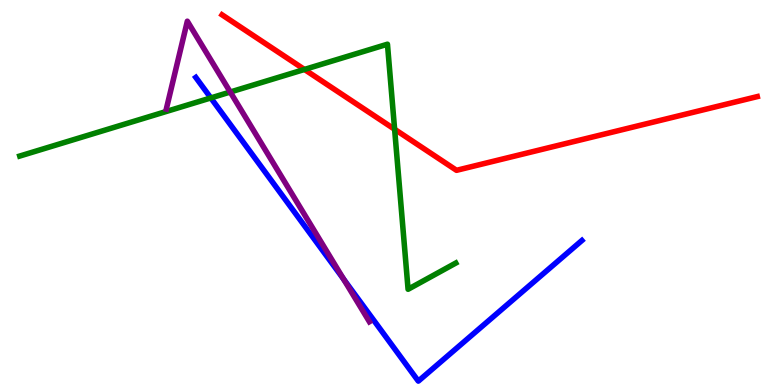[{'lines': ['blue', 'red'], 'intersections': []}, {'lines': ['green', 'red'], 'intersections': [{'x': 3.93, 'y': 8.2}, {'x': 5.09, 'y': 6.64}]}, {'lines': ['purple', 'red'], 'intersections': []}, {'lines': ['blue', 'green'], 'intersections': [{'x': 2.72, 'y': 7.46}]}, {'lines': ['blue', 'purple'], 'intersections': [{'x': 4.43, 'y': 2.75}]}, {'lines': ['green', 'purple'], 'intersections': [{'x': 2.97, 'y': 7.61}]}]